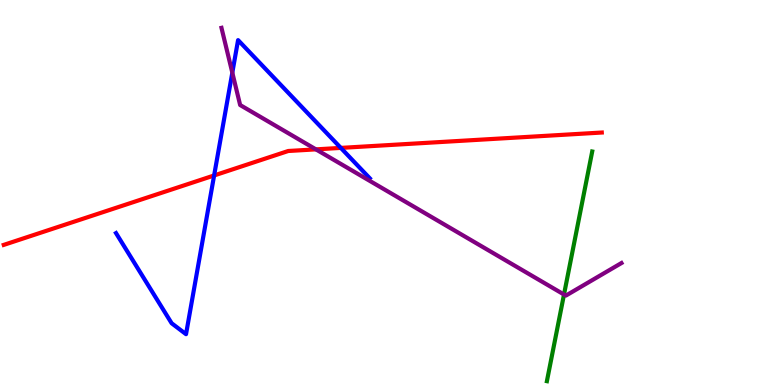[{'lines': ['blue', 'red'], 'intersections': [{'x': 2.76, 'y': 5.44}, {'x': 4.4, 'y': 6.16}]}, {'lines': ['green', 'red'], 'intersections': []}, {'lines': ['purple', 'red'], 'intersections': [{'x': 4.08, 'y': 6.12}]}, {'lines': ['blue', 'green'], 'intersections': []}, {'lines': ['blue', 'purple'], 'intersections': [{'x': 3.0, 'y': 8.11}]}, {'lines': ['green', 'purple'], 'intersections': [{'x': 7.28, 'y': 2.35}]}]